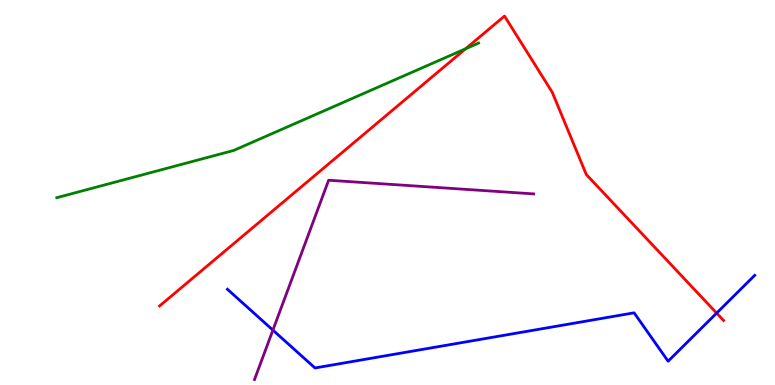[{'lines': ['blue', 'red'], 'intersections': [{'x': 9.25, 'y': 1.87}]}, {'lines': ['green', 'red'], 'intersections': [{'x': 6.01, 'y': 8.73}]}, {'lines': ['purple', 'red'], 'intersections': []}, {'lines': ['blue', 'green'], 'intersections': []}, {'lines': ['blue', 'purple'], 'intersections': [{'x': 3.52, 'y': 1.43}]}, {'lines': ['green', 'purple'], 'intersections': []}]